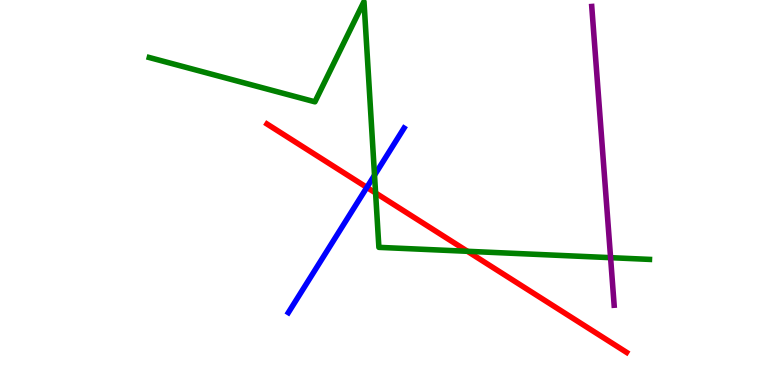[{'lines': ['blue', 'red'], 'intersections': [{'x': 4.73, 'y': 5.13}]}, {'lines': ['green', 'red'], 'intersections': [{'x': 4.85, 'y': 4.99}, {'x': 6.03, 'y': 3.47}]}, {'lines': ['purple', 'red'], 'intersections': []}, {'lines': ['blue', 'green'], 'intersections': [{'x': 4.83, 'y': 5.45}]}, {'lines': ['blue', 'purple'], 'intersections': []}, {'lines': ['green', 'purple'], 'intersections': [{'x': 7.88, 'y': 3.31}]}]